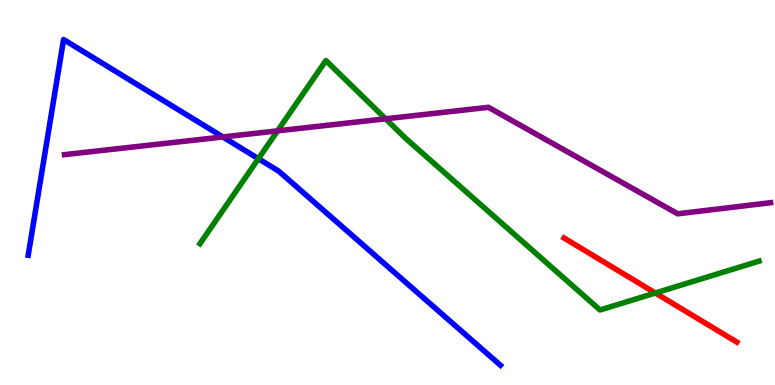[{'lines': ['blue', 'red'], 'intersections': []}, {'lines': ['green', 'red'], 'intersections': [{'x': 8.46, 'y': 2.39}]}, {'lines': ['purple', 'red'], 'intersections': []}, {'lines': ['blue', 'green'], 'intersections': [{'x': 3.33, 'y': 5.88}]}, {'lines': ['blue', 'purple'], 'intersections': [{'x': 2.88, 'y': 6.44}]}, {'lines': ['green', 'purple'], 'intersections': [{'x': 3.58, 'y': 6.6}, {'x': 4.98, 'y': 6.91}]}]